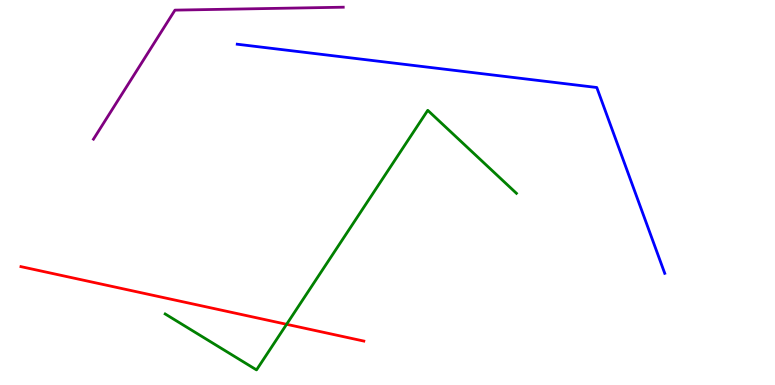[{'lines': ['blue', 'red'], 'intersections': []}, {'lines': ['green', 'red'], 'intersections': [{'x': 3.7, 'y': 1.58}]}, {'lines': ['purple', 'red'], 'intersections': []}, {'lines': ['blue', 'green'], 'intersections': []}, {'lines': ['blue', 'purple'], 'intersections': []}, {'lines': ['green', 'purple'], 'intersections': []}]